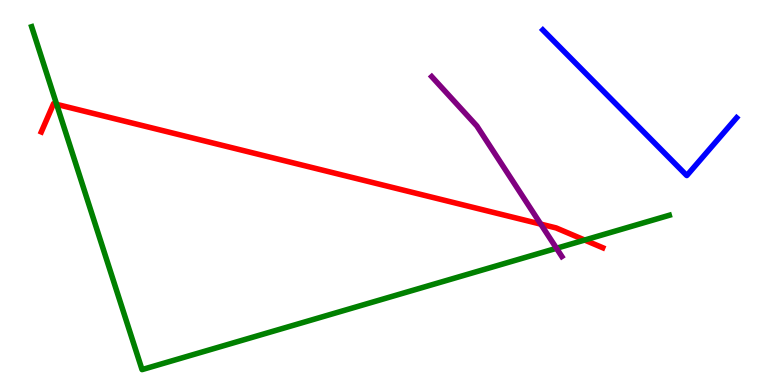[{'lines': ['blue', 'red'], 'intersections': []}, {'lines': ['green', 'red'], 'intersections': [{'x': 0.731, 'y': 7.29}, {'x': 7.54, 'y': 3.76}]}, {'lines': ['purple', 'red'], 'intersections': [{'x': 6.98, 'y': 4.18}]}, {'lines': ['blue', 'green'], 'intersections': []}, {'lines': ['blue', 'purple'], 'intersections': []}, {'lines': ['green', 'purple'], 'intersections': [{'x': 7.18, 'y': 3.55}]}]